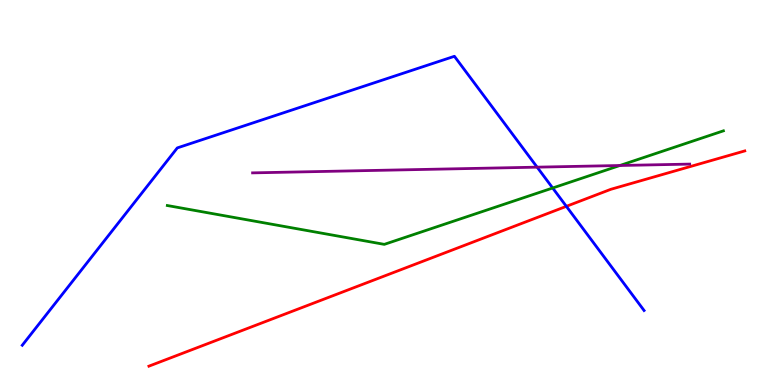[{'lines': ['blue', 'red'], 'intersections': [{'x': 7.31, 'y': 4.64}]}, {'lines': ['green', 'red'], 'intersections': []}, {'lines': ['purple', 'red'], 'intersections': []}, {'lines': ['blue', 'green'], 'intersections': [{'x': 7.13, 'y': 5.12}]}, {'lines': ['blue', 'purple'], 'intersections': [{'x': 6.93, 'y': 5.66}]}, {'lines': ['green', 'purple'], 'intersections': [{'x': 8.0, 'y': 5.7}]}]